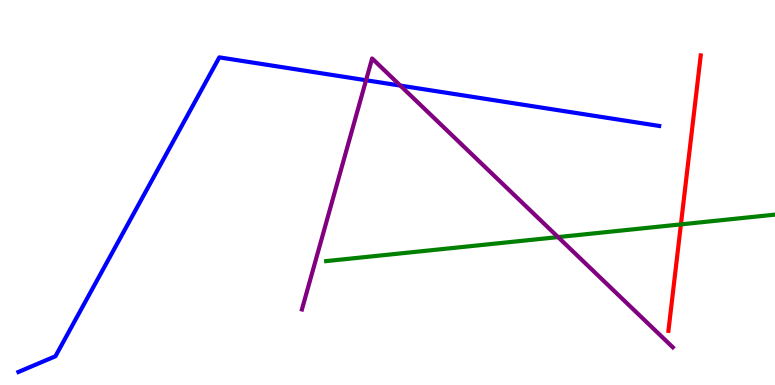[{'lines': ['blue', 'red'], 'intersections': []}, {'lines': ['green', 'red'], 'intersections': [{'x': 8.79, 'y': 4.17}]}, {'lines': ['purple', 'red'], 'intersections': []}, {'lines': ['blue', 'green'], 'intersections': []}, {'lines': ['blue', 'purple'], 'intersections': [{'x': 4.72, 'y': 7.92}, {'x': 5.17, 'y': 7.78}]}, {'lines': ['green', 'purple'], 'intersections': [{'x': 7.2, 'y': 3.84}]}]